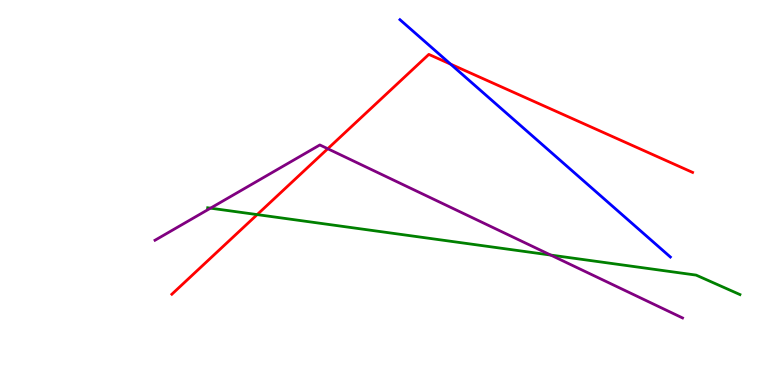[{'lines': ['blue', 'red'], 'intersections': [{'x': 5.81, 'y': 8.33}]}, {'lines': ['green', 'red'], 'intersections': [{'x': 3.32, 'y': 4.43}]}, {'lines': ['purple', 'red'], 'intersections': [{'x': 4.23, 'y': 6.14}]}, {'lines': ['blue', 'green'], 'intersections': []}, {'lines': ['blue', 'purple'], 'intersections': []}, {'lines': ['green', 'purple'], 'intersections': [{'x': 2.72, 'y': 4.59}, {'x': 7.11, 'y': 3.37}]}]